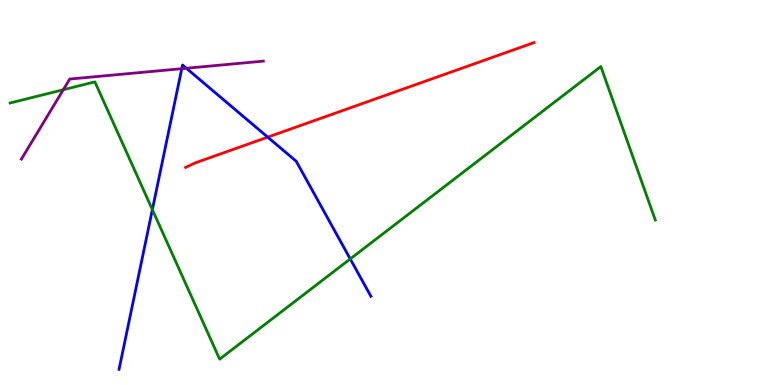[{'lines': ['blue', 'red'], 'intersections': [{'x': 3.45, 'y': 6.44}]}, {'lines': ['green', 'red'], 'intersections': []}, {'lines': ['purple', 'red'], 'intersections': []}, {'lines': ['blue', 'green'], 'intersections': [{'x': 1.97, 'y': 4.56}, {'x': 4.52, 'y': 3.27}]}, {'lines': ['blue', 'purple'], 'intersections': [{'x': 2.35, 'y': 8.22}, {'x': 2.4, 'y': 8.23}]}, {'lines': ['green', 'purple'], 'intersections': [{'x': 0.817, 'y': 7.67}]}]